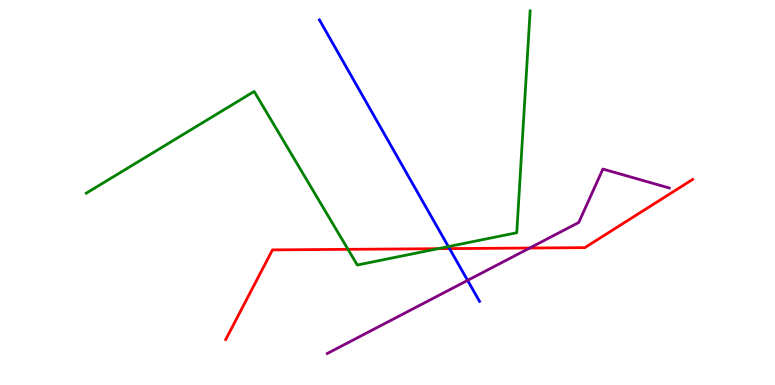[{'lines': ['blue', 'red'], 'intersections': [{'x': 5.8, 'y': 3.54}]}, {'lines': ['green', 'red'], 'intersections': [{'x': 4.49, 'y': 3.52}, {'x': 5.65, 'y': 3.54}]}, {'lines': ['purple', 'red'], 'intersections': [{'x': 6.83, 'y': 3.56}]}, {'lines': ['blue', 'green'], 'intersections': [{'x': 5.79, 'y': 3.6}]}, {'lines': ['blue', 'purple'], 'intersections': [{'x': 6.03, 'y': 2.72}]}, {'lines': ['green', 'purple'], 'intersections': []}]